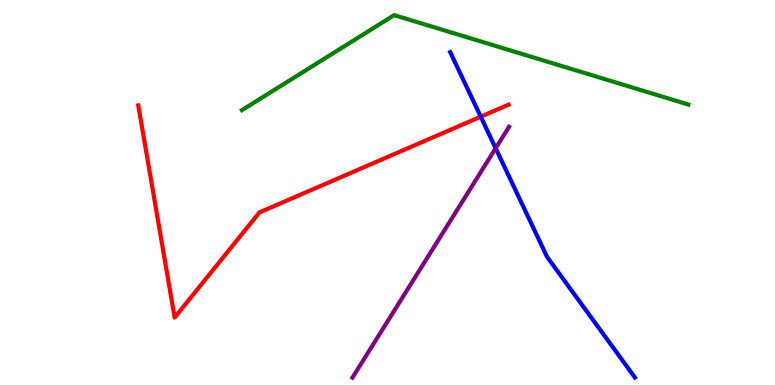[{'lines': ['blue', 'red'], 'intersections': [{'x': 6.2, 'y': 6.97}]}, {'lines': ['green', 'red'], 'intersections': []}, {'lines': ['purple', 'red'], 'intersections': []}, {'lines': ['blue', 'green'], 'intersections': []}, {'lines': ['blue', 'purple'], 'intersections': [{'x': 6.4, 'y': 6.15}]}, {'lines': ['green', 'purple'], 'intersections': []}]